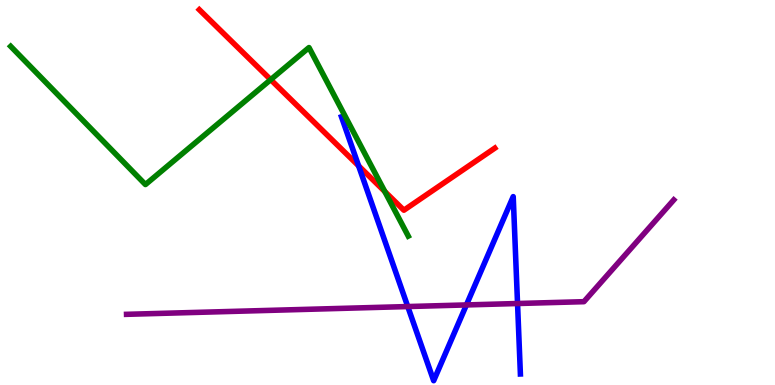[{'lines': ['blue', 'red'], 'intersections': [{'x': 4.63, 'y': 5.69}]}, {'lines': ['green', 'red'], 'intersections': [{'x': 3.49, 'y': 7.93}, {'x': 4.96, 'y': 5.03}]}, {'lines': ['purple', 'red'], 'intersections': []}, {'lines': ['blue', 'green'], 'intersections': []}, {'lines': ['blue', 'purple'], 'intersections': [{'x': 5.26, 'y': 2.04}, {'x': 6.02, 'y': 2.08}, {'x': 6.68, 'y': 2.12}]}, {'lines': ['green', 'purple'], 'intersections': []}]